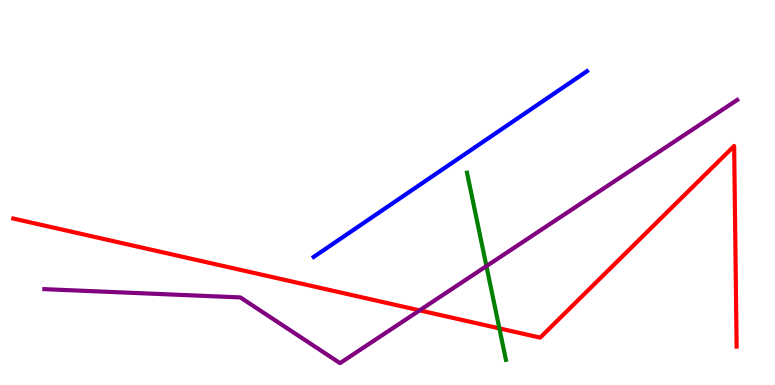[{'lines': ['blue', 'red'], 'intersections': []}, {'lines': ['green', 'red'], 'intersections': [{'x': 6.44, 'y': 1.47}]}, {'lines': ['purple', 'red'], 'intersections': [{'x': 5.41, 'y': 1.94}]}, {'lines': ['blue', 'green'], 'intersections': []}, {'lines': ['blue', 'purple'], 'intersections': []}, {'lines': ['green', 'purple'], 'intersections': [{'x': 6.28, 'y': 3.09}]}]